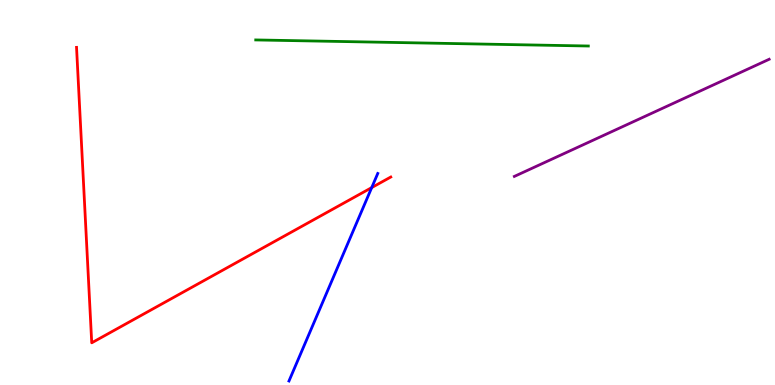[{'lines': ['blue', 'red'], 'intersections': [{'x': 4.8, 'y': 5.13}]}, {'lines': ['green', 'red'], 'intersections': []}, {'lines': ['purple', 'red'], 'intersections': []}, {'lines': ['blue', 'green'], 'intersections': []}, {'lines': ['blue', 'purple'], 'intersections': []}, {'lines': ['green', 'purple'], 'intersections': []}]